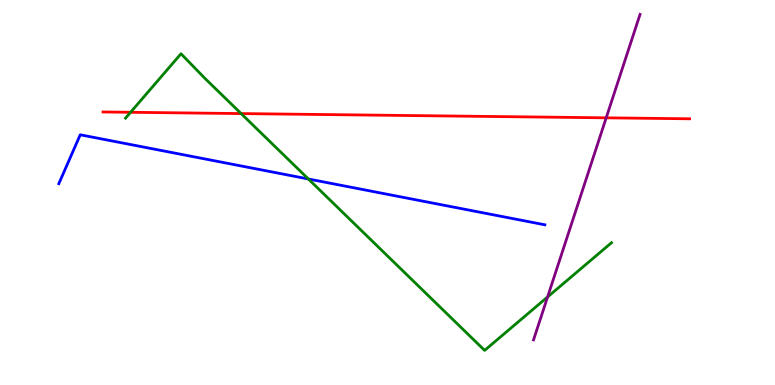[{'lines': ['blue', 'red'], 'intersections': []}, {'lines': ['green', 'red'], 'intersections': [{'x': 1.68, 'y': 7.08}, {'x': 3.11, 'y': 7.05}]}, {'lines': ['purple', 'red'], 'intersections': [{'x': 7.82, 'y': 6.94}]}, {'lines': ['blue', 'green'], 'intersections': [{'x': 3.98, 'y': 5.35}]}, {'lines': ['blue', 'purple'], 'intersections': []}, {'lines': ['green', 'purple'], 'intersections': [{'x': 7.07, 'y': 2.29}]}]